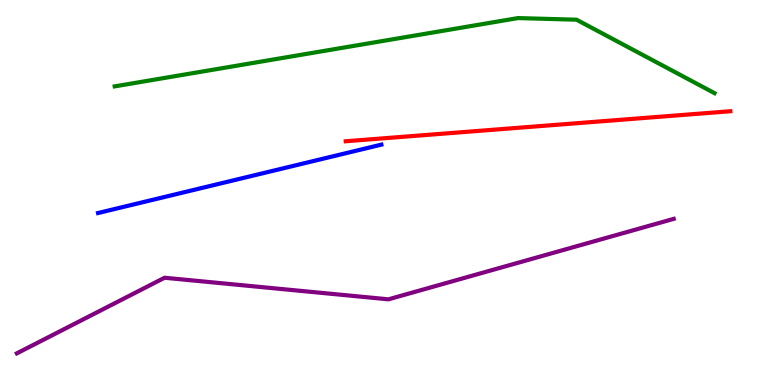[{'lines': ['blue', 'red'], 'intersections': []}, {'lines': ['green', 'red'], 'intersections': []}, {'lines': ['purple', 'red'], 'intersections': []}, {'lines': ['blue', 'green'], 'intersections': []}, {'lines': ['blue', 'purple'], 'intersections': []}, {'lines': ['green', 'purple'], 'intersections': []}]